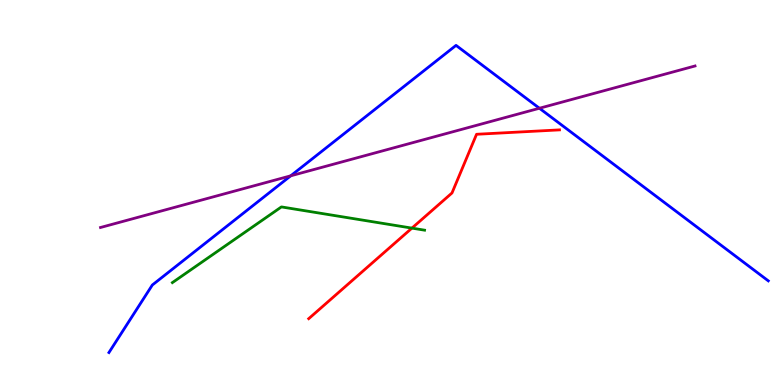[{'lines': ['blue', 'red'], 'intersections': []}, {'lines': ['green', 'red'], 'intersections': [{'x': 5.32, 'y': 4.07}]}, {'lines': ['purple', 'red'], 'intersections': []}, {'lines': ['blue', 'green'], 'intersections': []}, {'lines': ['blue', 'purple'], 'intersections': [{'x': 3.75, 'y': 5.43}, {'x': 6.96, 'y': 7.19}]}, {'lines': ['green', 'purple'], 'intersections': []}]